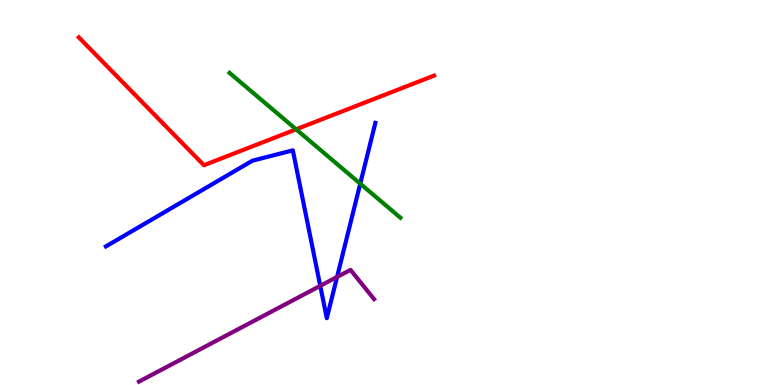[{'lines': ['blue', 'red'], 'intersections': []}, {'lines': ['green', 'red'], 'intersections': [{'x': 3.82, 'y': 6.64}]}, {'lines': ['purple', 'red'], 'intersections': []}, {'lines': ['blue', 'green'], 'intersections': [{'x': 4.65, 'y': 5.23}]}, {'lines': ['blue', 'purple'], 'intersections': [{'x': 4.13, 'y': 2.58}, {'x': 4.35, 'y': 2.81}]}, {'lines': ['green', 'purple'], 'intersections': []}]